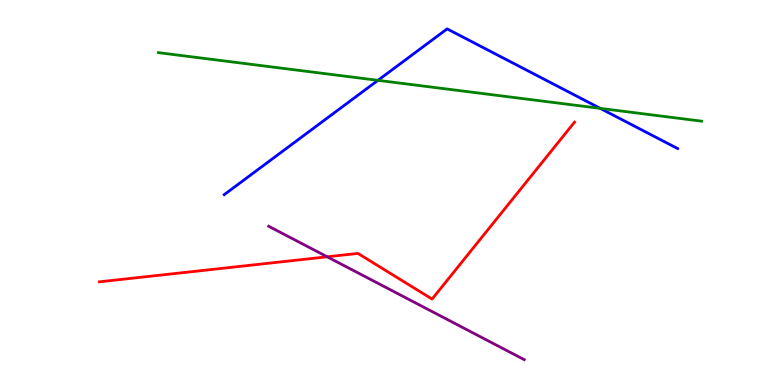[{'lines': ['blue', 'red'], 'intersections': []}, {'lines': ['green', 'red'], 'intersections': []}, {'lines': ['purple', 'red'], 'intersections': [{'x': 4.22, 'y': 3.33}]}, {'lines': ['blue', 'green'], 'intersections': [{'x': 4.88, 'y': 7.91}, {'x': 7.75, 'y': 7.18}]}, {'lines': ['blue', 'purple'], 'intersections': []}, {'lines': ['green', 'purple'], 'intersections': []}]